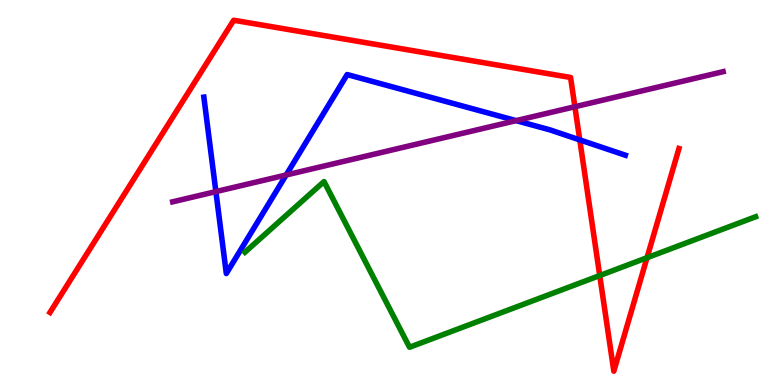[{'lines': ['blue', 'red'], 'intersections': [{'x': 7.48, 'y': 6.37}]}, {'lines': ['green', 'red'], 'intersections': [{'x': 7.74, 'y': 2.84}, {'x': 8.35, 'y': 3.31}]}, {'lines': ['purple', 'red'], 'intersections': [{'x': 7.42, 'y': 7.23}]}, {'lines': ['blue', 'green'], 'intersections': []}, {'lines': ['blue', 'purple'], 'intersections': [{'x': 2.79, 'y': 5.02}, {'x': 3.69, 'y': 5.45}, {'x': 6.66, 'y': 6.87}]}, {'lines': ['green', 'purple'], 'intersections': []}]